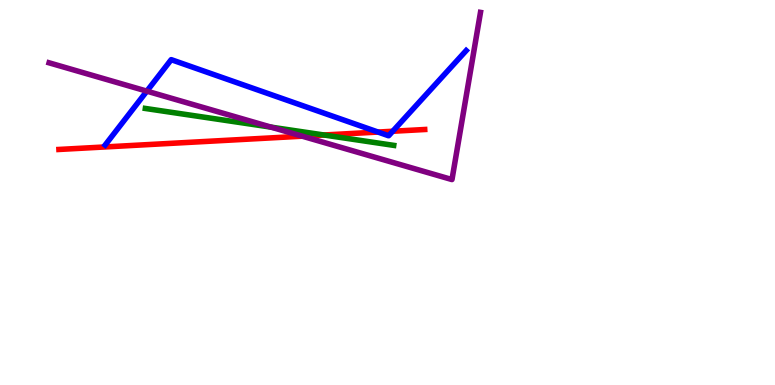[{'lines': ['blue', 'red'], 'intersections': [{'x': 4.88, 'y': 6.57}, {'x': 5.07, 'y': 6.59}]}, {'lines': ['green', 'red'], 'intersections': [{'x': 4.18, 'y': 6.49}]}, {'lines': ['purple', 'red'], 'intersections': [{'x': 3.9, 'y': 6.46}]}, {'lines': ['blue', 'green'], 'intersections': []}, {'lines': ['blue', 'purple'], 'intersections': [{'x': 1.89, 'y': 7.63}]}, {'lines': ['green', 'purple'], 'intersections': [{'x': 3.5, 'y': 6.7}]}]